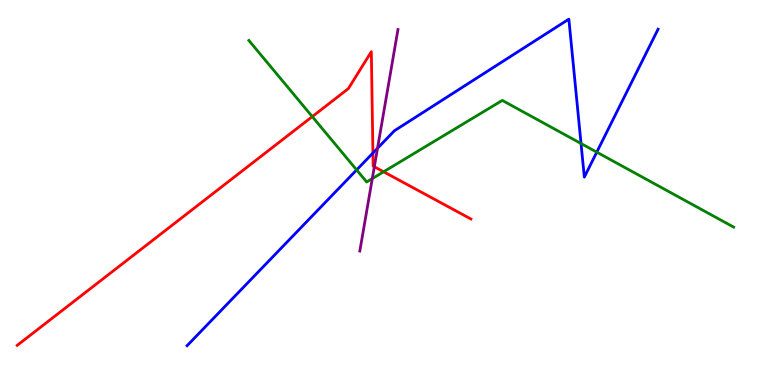[{'lines': ['blue', 'red'], 'intersections': [{'x': 4.81, 'y': 6.03}]}, {'lines': ['green', 'red'], 'intersections': [{'x': 4.03, 'y': 6.97}, {'x': 4.95, 'y': 5.54}]}, {'lines': ['purple', 'red'], 'intersections': [{'x': 4.83, 'y': 5.67}]}, {'lines': ['blue', 'green'], 'intersections': [{'x': 4.6, 'y': 5.59}, {'x': 7.5, 'y': 6.27}, {'x': 7.7, 'y': 6.05}]}, {'lines': ['blue', 'purple'], 'intersections': [{'x': 4.87, 'y': 6.15}]}, {'lines': ['green', 'purple'], 'intersections': [{'x': 4.8, 'y': 5.36}]}]